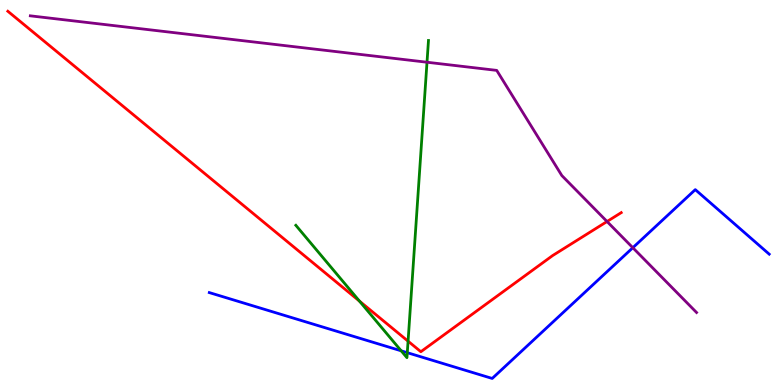[{'lines': ['blue', 'red'], 'intersections': []}, {'lines': ['green', 'red'], 'intersections': [{'x': 4.64, 'y': 2.18}, {'x': 5.27, 'y': 1.14}]}, {'lines': ['purple', 'red'], 'intersections': [{'x': 7.83, 'y': 4.25}]}, {'lines': ['blue', 'green'], 'intersections': [{'x': 5.18, 'y': 0.888}, {'x': 5.26, 'y': 0.84}]}, {'lines': ['blue', 'purple'], 'intersections': [{'x': 8.17, 'y': 3.57}]}, {'lines': ['green', 'purple'], 'intersections': [{'x': 5.51, 'y': 8.38}]}]